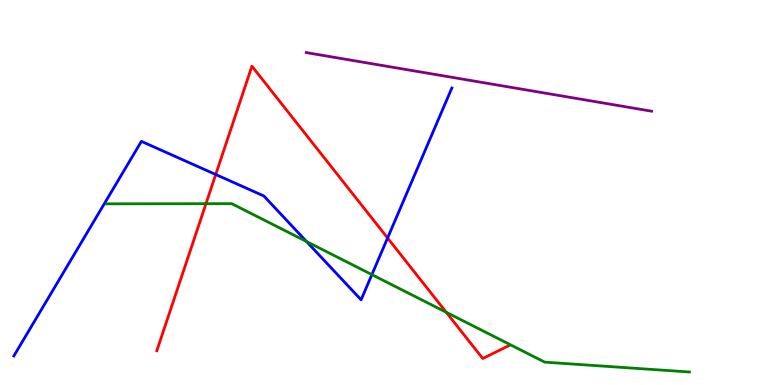[{'lines': ['blue', 'red'], 'intersections': [{'x': 2.78, 'y': 5.47}, {'x': 5.0, 'y': 3.82}]}, {'lines': ['green', 'red'], 'intersections': [{'x': 2.66, 'y': 4.71}, {'x': 5.76, 'y': 1.89}]}, {'lines': ['purple', 'red'], 'intersections': []}, {'lines': ['blue', 'green'], 'intersections': [{'x': 3.95, 'y': 3.73}, {'x': 4.8, 'y': 2.87}]}, {'lines': ['blue', 'purple'], 'intersections': []}, {'lines': ['green', 'purple'], 'intersections': []}]